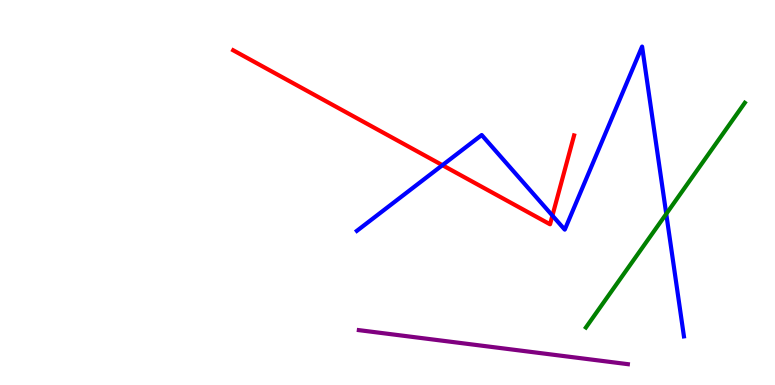[{'lines': ['blue', 'red'], 'intersections': [{'x': 5.71, 'y': 5.71}, {'x': 7.13, 'y': 4.4}]}, {'lines': ['green', 'red'], 'intersections': []}, {'lines': ['purple', 'red'], 'intersections': []}, {'lines': ['blue', 'green'], 'intersections': [{'x': 8.6, 'y': 4.44}]}, {'lines': ['blue', 'purple'], 'intersections': []}, {'lines': ['green', 'purple'], 'intersections': []}]